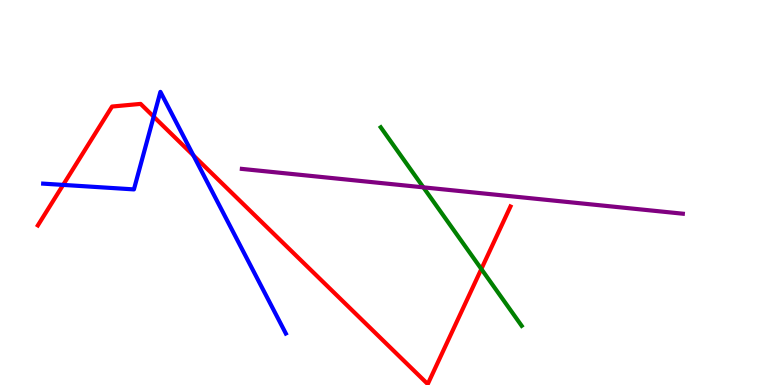[{'lines': ['blue', 'red'], 'intersections': [{'x': 0.815, 'y': 5.2}, {'x': 1.98, 'y': 6.97}, {'x': 2.5, 'y': 5.96}]}, {'lines': ['green', 'red'], 'intersections': [{'x': 6.21, 'y': 3.01}]}, {'lines': ['purple', 'red'], 'intersections': []}, {'lines': ['blue', 'green'], 'intersections': []}, {'lines': ['blue', 'purple'], 'intersections': []}, {'lines': ['green', 'purple'], 'intersections': [{'x': 5.46, 'y': 5.13}]}]